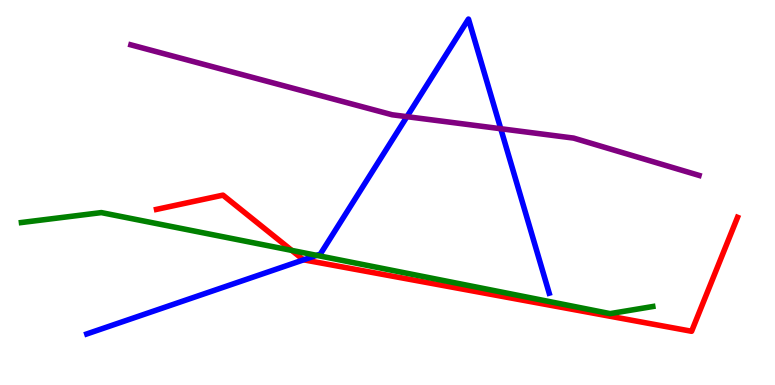[{'lines': ['blue', 'red'], 'intersections': [{'x': 3.92, 'y': 3.25}]}, {'lines': ['green', 'red'], 'intersections': [{'x': 3.76, 'y': 3.5}]}, {'lines': ['purple', 'red'], 'intersections': []}, {'lines': ['blue', 'green'], 'intersections': [{'x': 4.09, 'y': 3.37}]}, {'lines': ['blue', 'purple'], 'intersections': [{'x': 5.25, 'y': 6.97}, {'x': 6.46, 'y': 6.66}]}, {'lines': ['green', 'purple'], 'intersections': []}]